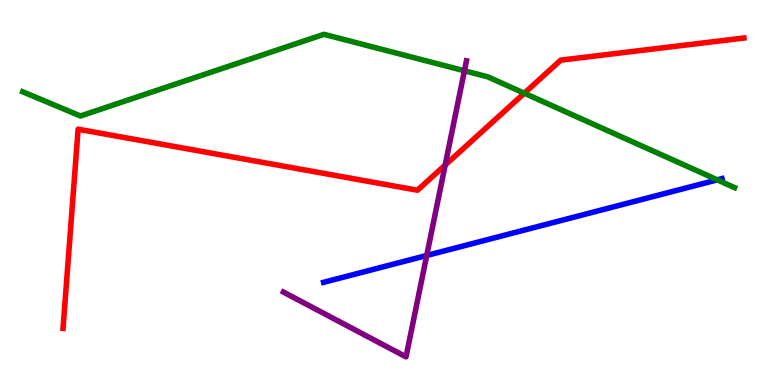[{'lines': ['blue', 'red'], 'intersections': []}, {'lines': ['green', 'red'], 'intersections': [{'x': 6.77, 'y': 7.58}]}, {'lines': ['purple', 'red'], 'intersections': [{'x': 5.74, 'y': 5.71}]}, {'lines': ['blue', 'green'], 'intersections': [{'x': 9.26, 'y': 5.33}]}, {'lines': ['blue', 'purple'], 'intersections': [{'x': 5.51, 'y': 3.36}]}, {'lines': ['green', 'purple'], 'intersections': [{'x': 5.99, 'y': 8.16}]}]